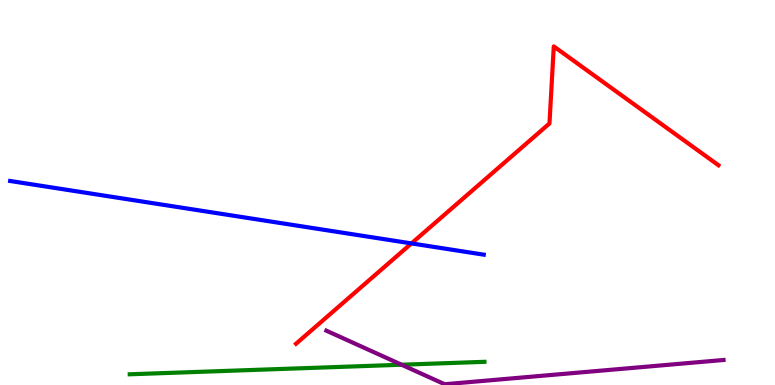[{'lines': ['blue', 'red'], 'intersections': [{'x': 5.31, 'y': 3.68}]}, {'lines': ['green', 'red'], 'intersections': []}, {'lines': ['purple', 'red'], 'intersections': []}, {'lines': ['blue', 'green'], 'intersections': []}, {'lines': ['blue', 'purple'], 'intersections': []}, {'lines': ['green', 'purple'], 'intersections': [{'x': 5.18, 'y': 0.526}]}]